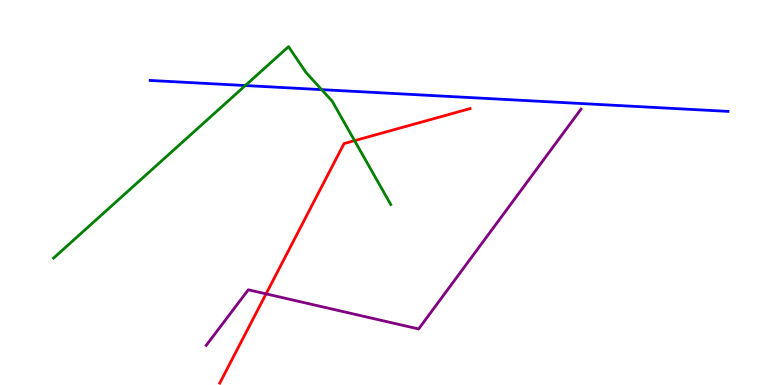[{'lines': ['blue', 'red'], 'intersections': []}, {'lines': ['green', 'red'], 'intersections': [{'x': 4.58, 'y': 6.35}]}, {'lines': ['purple', 'red'], 'intersections': [{'x': 3.43, 'y': 2.37}]}, {'lines': ['blue', 'green'], 'intersections': [{'x': 3.17, 'y': 7.78}, {'x': 4.15, 'y': 7.67}]}, {'lines': ['blue', 'purple'], 'intersections': []}, {'lines': ['green', 'purple'], 'intersections': []}]